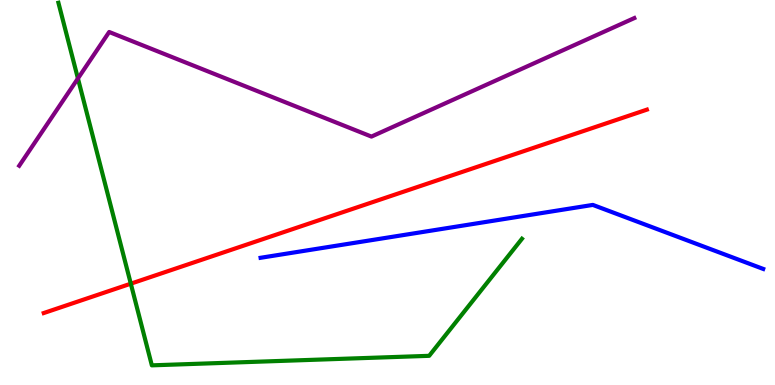[{'lines': ['blue', 'red'], 'intersections': []}, {'lines': ['green', 'red'], 'intersections': [{'x': 1.69, 'y': 2.63}]}, {'lines': ['purple', 'red'], 'intersections': []}, {'lines': ['blue', 'green'], 'intersections': []}, {'lines': ['blue', 'purple'], 'intersections': []}, {'lines': ['green', 'purple'], 'intersections': [{'x': 1.01, 'y': 7.96}]}]